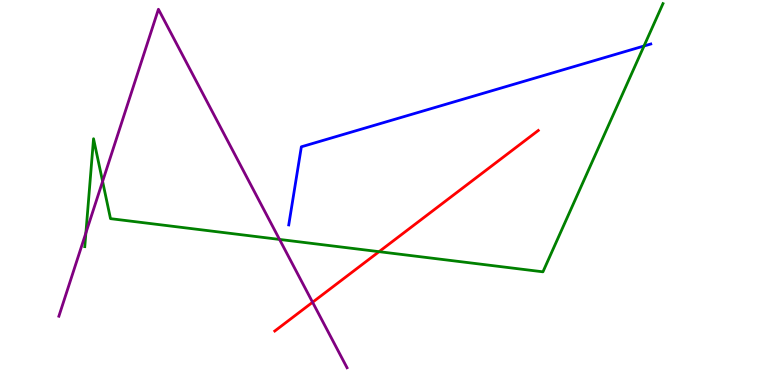[{'lines': ['blue', 'red'], 'intersections': []}, {'lines': ['green', 'red'], 'intersections': [{'x': 4.89, 'y': 3.46}]}, {'lines': ['purple', 'red'], 'intersections': [{'x': 4.03, 'y': 2.15}]}, {'lines': ['blue', 'green'], 'intersections': [{'x': 8.31, 'y': 8.81}]}, {'lines': ['blue', 'purple'], 'intersections': []}, {'lines': ['green', 'purple'], 'intersections': [{'x': 1.11, 'y': 3.95}, {'x': 1.32, 'y': 5.29}, {'x': 3.61, 'y': 3.78}]}]